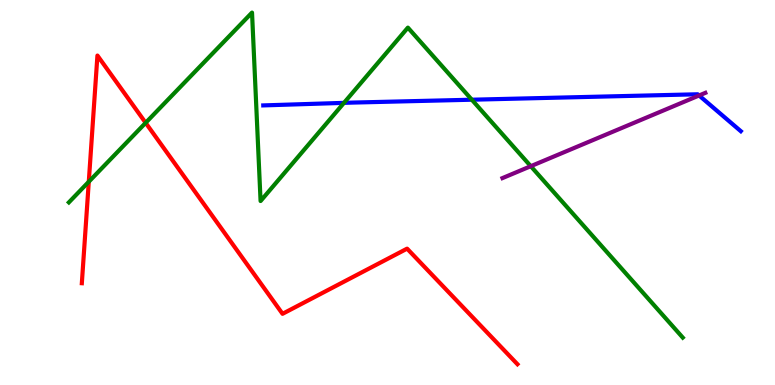[{'lines': ['blue', 'red'], 'intersections': []}, {'lines': ['green', 'red'], 'intersections': [{'x': 1.15, 'y': 5.28}, {'x': 1.88, 'y': 6.81}]}, {'lines': ['purple', 'red'], 'intersections': []}, {'lines': ['blue', 'green'], 'intersections': [{'x': 4.44, 'y': 7.33}, {'x': 6.09, 'y': 7.41}]}, {'lines': ['blue', 'purple'], 'intersections': [{'x': 9.02, 'y': 7.52}]}, {'lines': ['green', 'purple'], 'intersections': [{'x': 6.85, 'y': 5.68}]}]